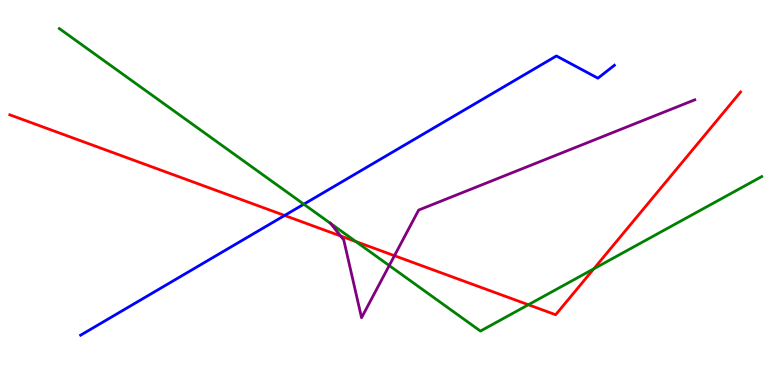[{'lines': ['blue', 'red'], 'intersections': [{'x': 3.67, 'y': 4.4}]}, {'lines': ['green', 'red'], 'intersections': [{'x': 4.59, 'y': 3.73}, {'x': 6.82, 'y': 2.08}, {'x': 7.66, 'y': 3.02}]}, {'lines': ['purple', 'red'], 'intersections': [{'x': 4.4, 'y': 3.87}, {'x': 5.09, 'y': 3.36}]}, {'lines': ['blue', 'green'], 'intersections': [{'x': 3.92, 'y': 4.7}]}, {'lines': ['blue', 'purple'], 'intersections': []}, {'lines': ['green', 'purple'], 'intersections': [{'x': 4.27, 'y': 4.2}, {'x': 5.02, 'y': 3.1}]}]